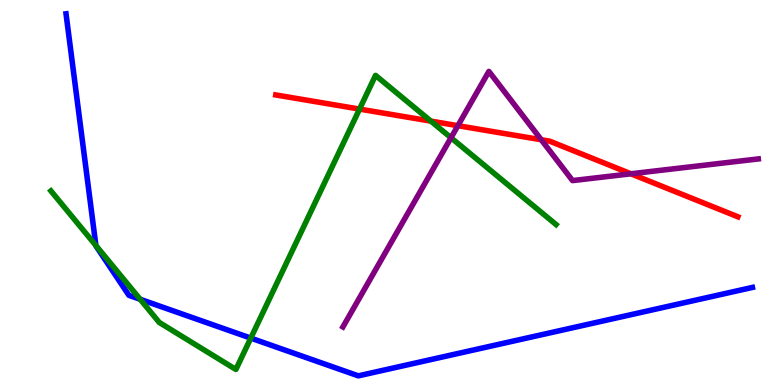[{'lines': ['blue', 'red'], 'intersections': []}, {'lines': ['green', 'red'], 'intersections': [{'x': 4.64, 'y': 7.17}, {'x': 5.56, 'y': 6.85}]}, {'lines': ['purple', 'red'], 'intersections': [{'x': 5.91, 'y': 6.74}, {'x': 6.98, 'y': 6.37}, {'x': 8.14, 'y': 5.49}]}, {'lines': ['blue', 'green'], 'intersections': [{'x': 1.24, 'y': 3.62}, {'x': 1.81, 'y': 2.23}, {'x': 3.24, 'y': 1.22}]}, {'lines': ['blue', 'purple'], 'intersections': []}, {'lines': ['green', 'purple'], 'intersections': [{'x': 5.82, 'y': 6.42}]}]